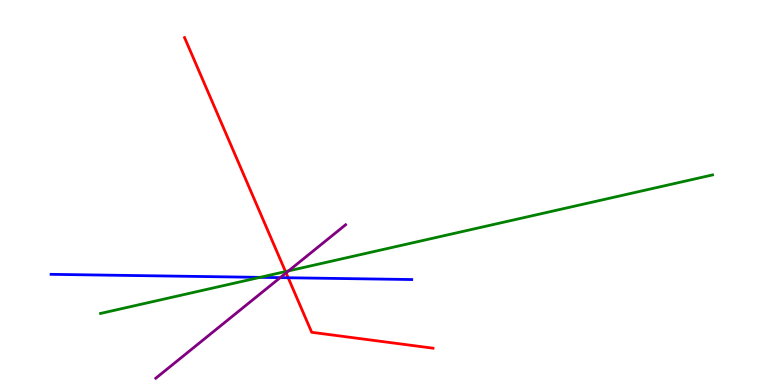[{'lines': ['blue', 'red'], 'intersections': [{'x': 3.72, 'y': 2.79}]}, {'lines': ['green', 'red'], 'intersections': [{'x': 3.68, 'y': 2.95}]}, {'lines': ['purple', 'red'], 'intersections': [{'x': 3.69, 'y': 2.91}]}, {'lines': ['blue', 'green'], 'intersections': [{'x': 3.35, 'y': 2.8}]}, {'lines': ['blue', 'purple'], 'intersections': [{'x': 3.62, 'y': 2.79}]}, {'lines': ['green', 'purple'], 'intersections': [{'x': 3.72, 'y': 2.96}]}]